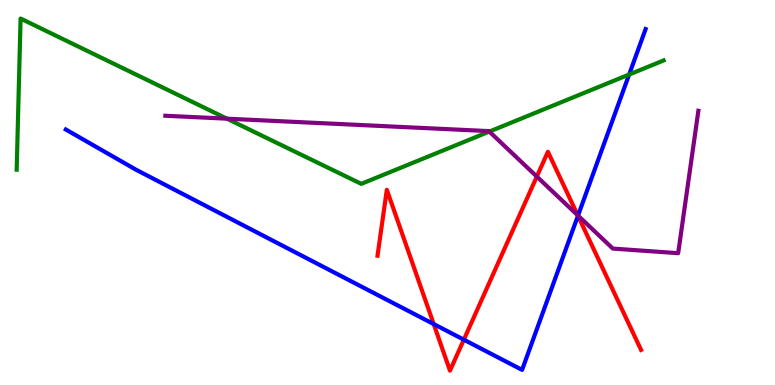[{'lines': ['blue', 'red'], 'intersections': [{'x': 5.6, 'y': 1.58}, {'x': 5.98, 'y': 1.18}, {'x': 7.46, 'y': 4.4}]}, {'lines': ['green', 'red'], 'intersections': []}, {'lines': ['purple', 'red'], 'intersections': [{'x': 6.93, 'y': 5.41}, {'x': 7.46, 'y': 4.41}]}, {'lines': ['blue', 'green'], 'intersections': [{'x': 8.12, 'y': 8.06}]}, {'lines': ['blue', 'purple'], 'intersections': [{'x': 7.46, 'y': 4.4}]}, {'lines': ['green', 'purple'], 'intersections': [{'x': 2.93, 'y': 6.92}, {'x': 6.31, 'y': 6.58}]}]